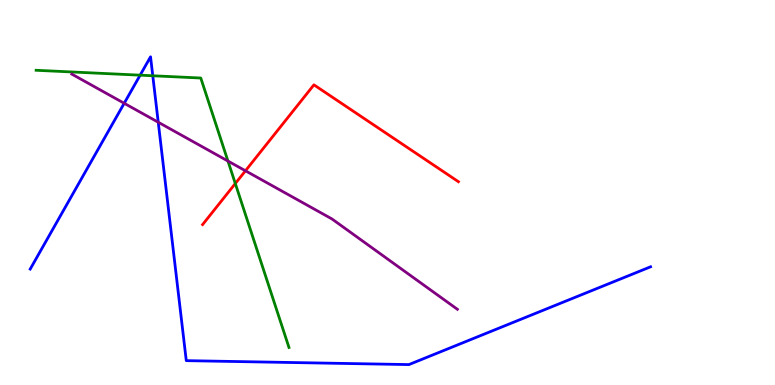[{'lines': ['blue', 'red'], 'intersections': []}, {'lines': ['green', 'red'], 'intersections': [{'x': 3.04, 'y': 5.23}]}, {'lines': ['purple', 'red'], 'intersections': [{'x': 3.17, 'y': 5.56}]}, {'lines': ['blue', 'green'], 'intersections': [{'x': 1.81, 'y': 8.05}, {'x': 1.97, 'y': 8.03}]}, {'lines': ['blue', 'purple'], 'intersections': [{'x': 1.6, 'y': 7.32}, {'x': 2.04, 'y': 6.83}]}, {'lines': ['green', 'purple'], 'intersections': [{'x': 2.94, 'y': 5.82}]}]